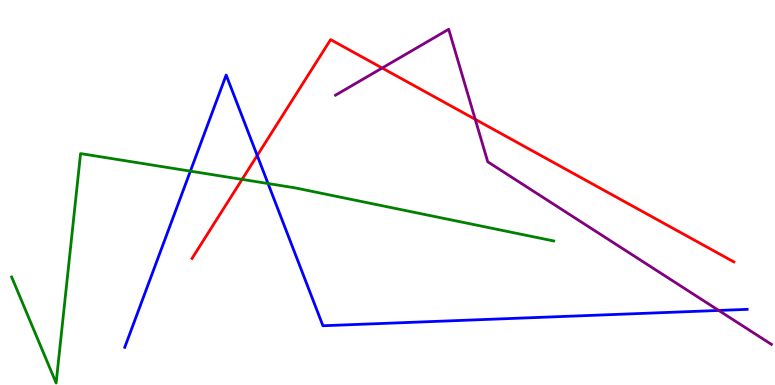[{'lines': ['blue', 'red'], 'intersections': [{'x': 3.32, 'y': 5.96}]}, {'lines': ['green', 'red'], 'intersections': [{'x': 3.12, 'y': 5.34}]}, {'lines': ['purple', 'red'], 'intersections': [{'x': 4.93, 'y': 8.23}, {'x': 6.13, 'y': 6.9}]}, {'lines': ['blue', 'green'], 'intersections': [{'x': 2.46, 'y': 5.56}, {'x': 3.46, 'y': 5.23}]}, {'lines': ['blue', 'purple'], 'intersections': [{'x': 9.27, 'y': 1.94}]}, {'lines': ['green', 'purple'], 'intersections': []}]